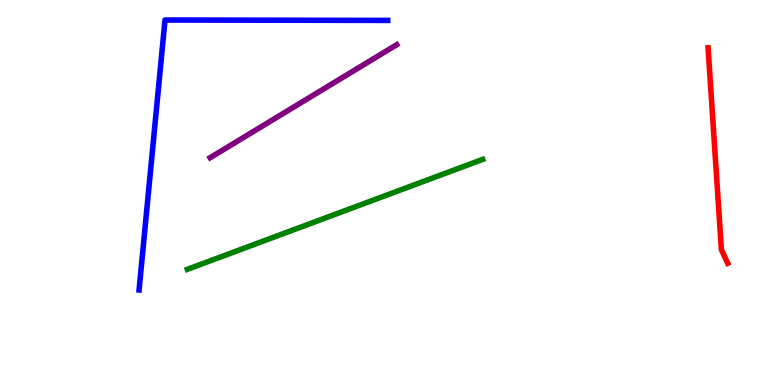[{'lines': ['blue', 'red'], 'intersections': []}, {'lines': ['green', 'red'], 'intersections': []}, {'lines': ['purple', 'red'], 'intersections': []}, {'lines': ['blue', 'green'], 'intersections': []}, {'lines': ['blue', 'purple'], 'intersections': []}, {'lines': ['green', 'purple'], 'intersections': []}]